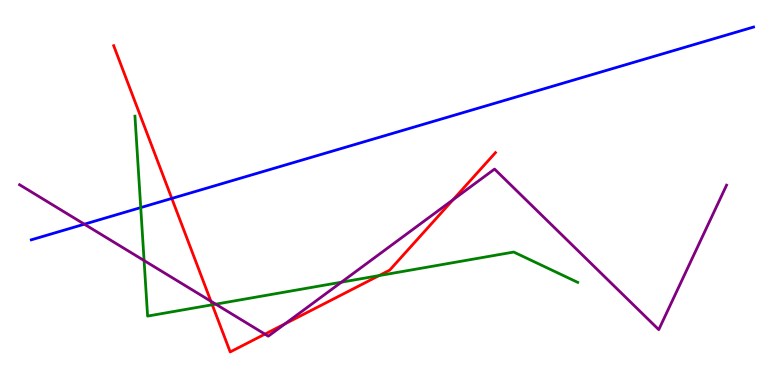[{'lines': ['blue', 'red'], 'intersections': [{'x': 2.22, 'y': 4.85}]}, {'lines': ['green', 'red'], 'intersections': [{'x': 2.74, 'y': 2.08}, {'x': 4.89, 'y': 2.84}]}, {'lines': ['purple', 'red'], 'intersections': [{'x': 2.72, 'y': 2.18}, {'x': 3.42, 'y': 1.32}, {'x': 3.68, 'y': 1.59}, {'x': 5.85, 'y': 4.81}]}, {'lines': ['blue', 'green'], 'intersections': [{'x': 1.82, 'y': 4.61}]}, {'lines': ['blue', 'purple'], 'intersections': [{'x': 1.09, 'y': 4.18}]}, {'lines': ['green', 'purple'], 'intersections': [{'x': 1.86, 'y': 3.23}, {'x': 2.78, 'y': 2.1}, {'x': 4.41, 'y': 2.67}]}]